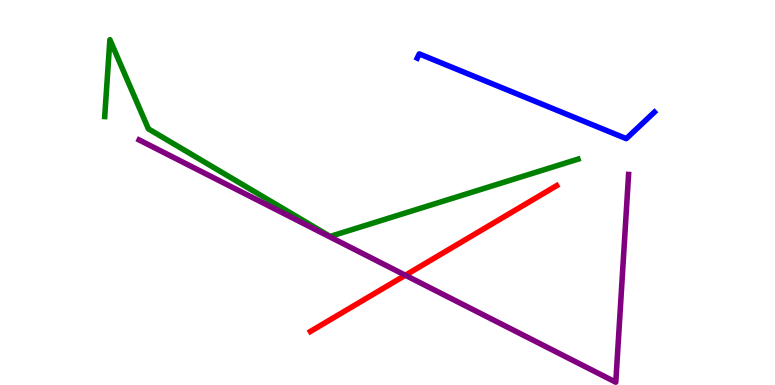[{'lines': ['blue', 'red'], 'intersections': []}, {'lines': ['green', 'red'], 'intersections': []}, {'lines': ['purple', 'red'], 'intersections': [{'x': 5.23, 'y': 2.85}]}, {'lines': ['blue', 'green'], 'intersections': []}, {'lines': ['blue', 'purple'], 'intersections': []}, {'lines': ['green', 'purple'], 'intersections': []}]